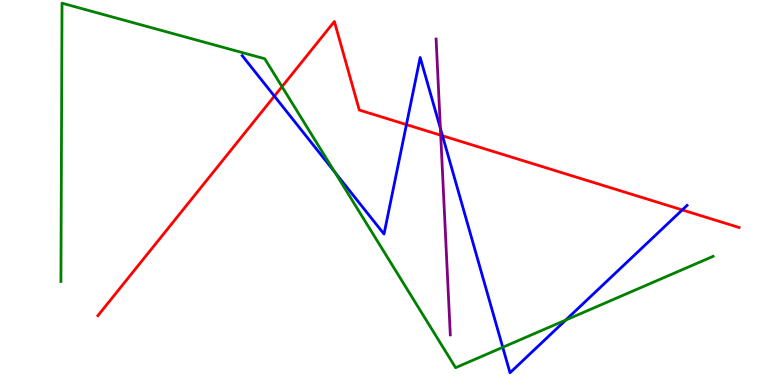[{'lines': ['blue', 'red'], 'intersections': [{'x': 3.54, 'y': 7.5}, {'x': 5.24, 'y': 6.76}, {'x': 5.71, 'y': 6.47}, {'x': 8.8, 'y': 4.55}]}, {'lines': ['green', 'red'], 'intersections': [{'x': 3.64, 'y': 7.75}]}, {'lines': ['purple', 'red'], 'intersections': [{'x': 5.69, 'y': 6.49}]}, {'lines': ['blue', 'green'], 'intersections': [{'x': 4.32, 'y': 5.53}, {'x': 6.49, 'y': 0.979}, {'x': 7.3, 'y': 1.69}]}, {'lines': ['blue', 'purple'], 'intersections': [{'x': 5.68, 'y': 6.66}]}, {'lines': ['green', 'purple'], 'intersections': []}]